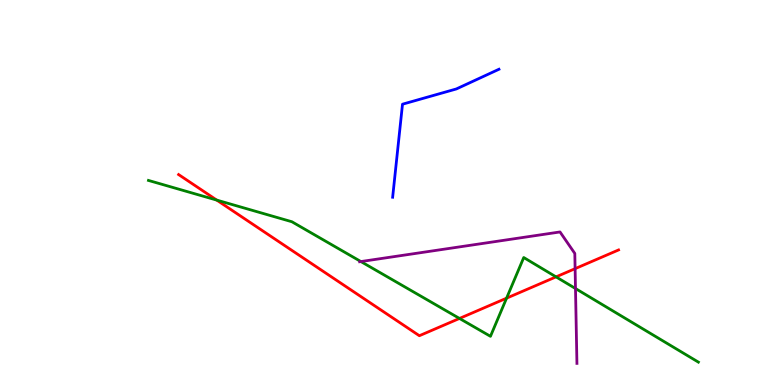[{'lines': ['blue', 'red'], 'intersections': []}, {'lines': ['green', 'red'], 'intersections': [{'x': 2.8, 'y': 4.8}, {'x': 5.93, 'y': 1.73}, {'x': 6.54, 'y': 2.26}, {'x': 7.17, 'y': 2.81}]}, {'lines': ['purple', 'red'], 'intersections': [{'x': 7.42, 'y': 3.02}]}, {'lines': ['blue', 'green'], 'intersections': []}, {'lines': ['blue', 'purple'], 'intersections': []}, {'lines': ['green', 'purple'], 'intersections': [{'x': 4.66, 'y': 3.21}, {'x': 7.43, 'y': 2.51}]}]